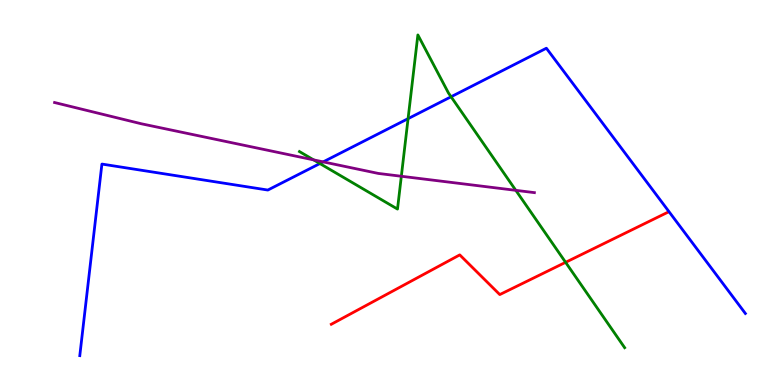[{'lines': ['blue', 'red'], 'intersections': []}, {'lines': ['green', 'red'], 'intersections': [{'x': 7.3, 'y': 3.19}]}, {'lines': ['purple', 'red'], 'intersections': []}, {'lines': ['blue', 'green'], 'intersections': [{'x': 4.13, 'y': 5.75}, {'x': 5.27, 'y': 6.92}, {'x': 5.82, 'y': 7.49}]}, {'lines': ['blue', 'purple'], 'intersections': [{'x': 4.17, 'y': 5.8}]}, {'lines': ['green', 'purple'], 'intersections': [{'x': 4.05, 'y': 5.85}, {'x': 5.18, 'y': 5.42}, {'x': 6.66, 'y': 5.06}]}]